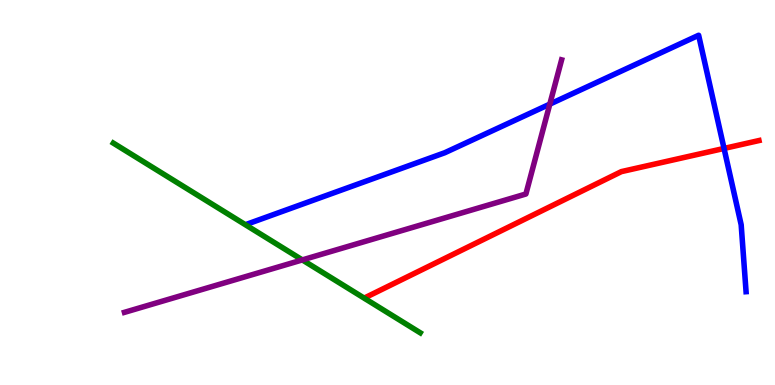[{'lines': ['blue', 'red'], 'intersections': [{'x': 9.34, 'y': 6.14}]}, {'lines': ['green', 'red'], 'intersections': []}, {'lines': ['purple', 'red'], 'intersections': []}, {'lines': ['blue', 'green'], 'intersections': []}, {'lines': ['blue', 'purple'], 'intersections': [{'x': 7.09, 'y': 7.3}]}, {'lines': ['green', 'purple'], 'intersections': [{'x': 3.9, 'y': 3.25}]}]